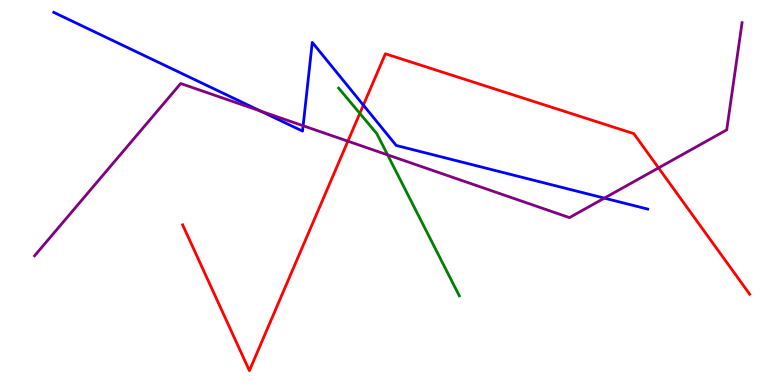[{'lines': ['blue', 'red'], 'intersections': [{'x': 4.69, 'y': 7.27}]}, {'lines': ['green', 'red'], 'intersections': [{'x': 4.64, 'y': 7.06}]}, {'lines': ['purple', 'red'], 'intersections': [{'x': 4.49, 'y': 6.33}, {'x': 8.5, 'y': 5.64}]}, {'lines': ['blue', 'green'], 'intersections': []}, {'lines': ['blue', 'purple'], 'intersections': [{'x': 3.36, 'y': 7.12}, {'x': 3.91, 'y': 6.73}, {'x': 7.8, 'y': 4.85}]}, {'lines': ['green', 'purple'], 'intersections': [{'x': 5.0, 'y': 5.98}]}]